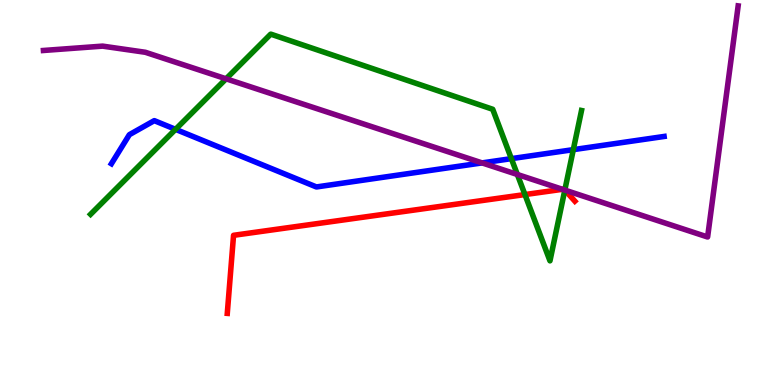[{'lines': ['blue', 'red'], 'intersections': []}, {'lines': ['green', 'red'], 'intersections': [{'x': 6.77, 'y': 4.95}, {'x': 7.29, 'y': 5.07}]}, {'lines': ['purple', 'red'], 'intersections': [{'x': 7.26, 'y': 5.08}, {'x': 7.29, 'y': 5.06}]}, {'lines': ['blue', 'green'], 'intersections': [{'x': 2.27, 'y': 6.64}, {'x': 6.6, 'y': 5.88}, {'x': 7.4, 'y': 6.11}]}, {'lines': ['blue', 'purple'], 'intersections': [{'x': 6.22, 'y': 5.77}]}, {'lines': ['green', 'purple'], 'intersections': [{'x': 2.92, 'y': 7.95}, {'x': 6.68, 'y': 5.47}, {'x': 7.29, 'y': 5.06}]}]